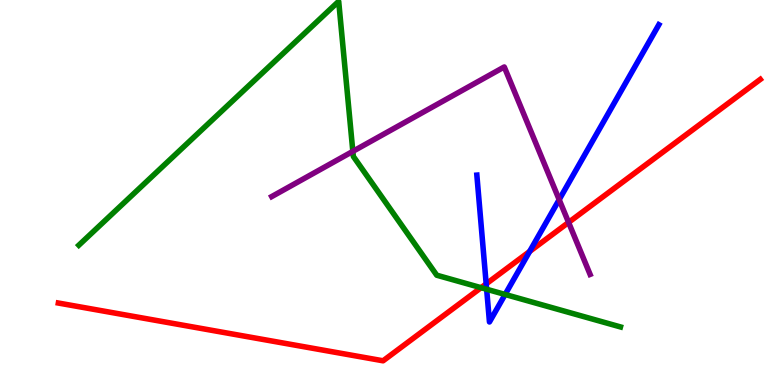[{'lines': ['blue', 'red'], 'intersections': [{'x': 6.27, 'y': 2.63}, {'x': 6.83, 'y': 3.47}]}, {'lines': ['green', 'red'], 'intersections': [{'x': 6.21, 'y': 2.53}]}, {'lines': ['purple', 'red'], 'intersections': [{'x': 7.34, 'y': 4.22}]}, {'lines': ['blue', 'green'], 'intersections': [{'x': 6.28, 'y': 2.49}, {'x': 6.52, 'y': 2.35}]}, {'lines': ['blue', 'purple'], 'intersections': [{'x': 7.22, 'y': 4.81}]}, {'lines': ['green', 'purple'], 'intersections': [{'x': 4.55, 'y': 6.07}]}]